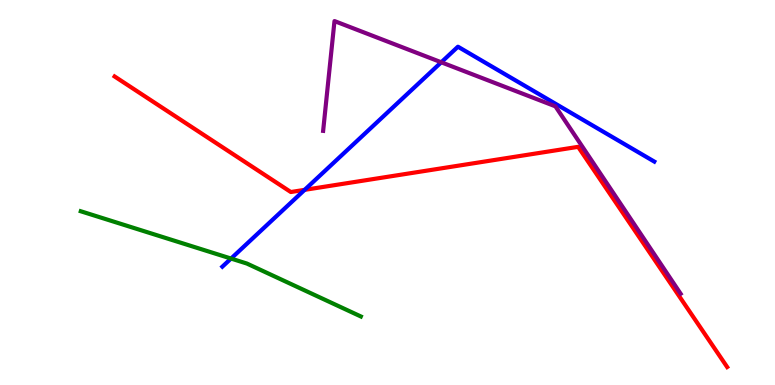[{'lines': ['blue', 'red'], 'intersections': [{'x': 3.93, 'y': 5.07}]}, {'lines': ['green', 'red'], 'intersections': []}, {'lines': ['purple', 'red'], 'intersections': []}, {'lines': ['blue', 'green'], 'intersections': [{'x': 2.98, 'y': 3.28}]}, {'lines': ['blue', 'purple'], 'intersections': [{'x': 5.69, 'y': 8.38}]}, {'lines': ['green', 'purple'], 'intersections': []}]